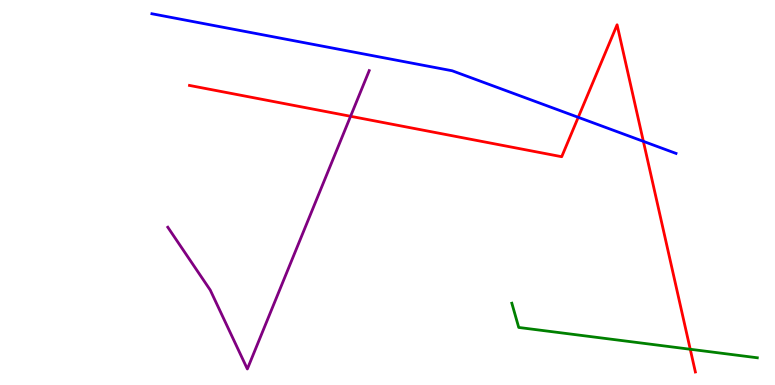[{'lines': ['blue', 'red'], 'intersections': [{'x': 7.46, 'y': 6.95}, {'x': 8.3, 'y': 6.33}]}, {'lines': ['green', 'red'], 'intersections': [{'x': 8.91, 'y': 0.928}]}, {'lines': ['purple', 'red'], 'intersections': [{'x': 4.52, 'y': 6.98}]}, {'lines': ['blue', 'green'], 'intersections': []}, {'lines': ['blue', 'purple'], 'intersections': []}, {'lines': ['green', 'purple'], 'intersections': []}]